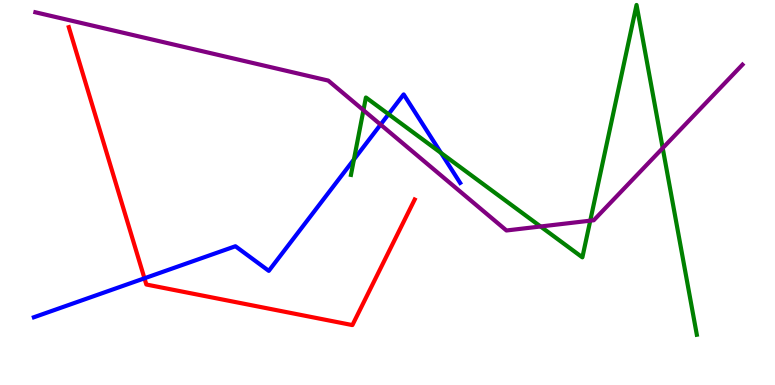[{'lines': ['blue', 'red'], 'intersections': [{'x': 1.86, 'y': 2.77}]}, {'lines': ['green', 'red'], 'intersections': []}, {'lines': ['purple', 'red'], 'intersections': []}, {'lines': ['blue', 'green'], 'intersections': [{'x': 4.57, 'y': 5.86}, {'x': 5.01, 'y': 7.03}, {'x': 5.69, 'y': 6.03}]}, {'lines': ['blue', 'purple'], 'intersections': [{'x': 4.91, 'y': 6.76}]}, {'lines': ['green', 'purple'], 'intersections': [{'x': 4.69, 'y': 7.14}, {'x': 6.98, 'y': 4.12}, {'x': 7.62, 'y': 4.27}, {'x': 8.55, 'y': 6.15}]}]